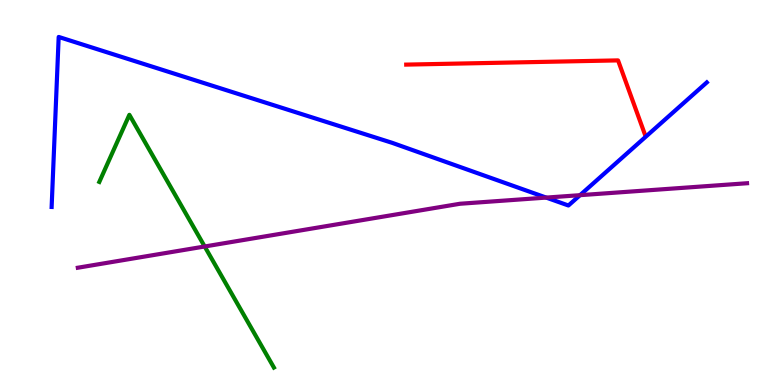[{'lines': ['blue', 'red'], 'intersections': []}, {'lines': ['green', 'red'], 'intersections': []}, {'lines': ['purple', 'red'], 'intersections': []}, {'lines': ['blue', 'green'], 'intersections': []}, {'lines': ['blue', 'purple'], 'intersections': [{'x': 7.05, 'y': 4.87}, {'x': 7.48, 'y': 4.93}]}, {'lines': ['green', 'purple'], 'intersections': [{'x': 2.64, 'y': 3.6}]}]